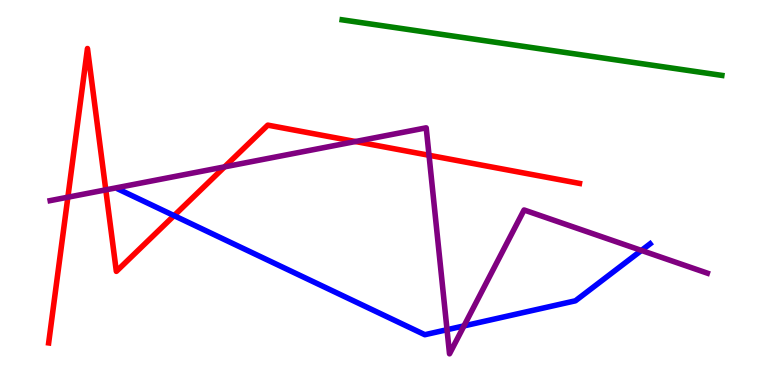[{'lines': ['blue', 'red'], 'intersections': [{'x': 2.25, 'y': 4.4}]}, {'lines': ['green', 'red'], 'intersections': []}, {'lines': ['purple', 'red'], 'intersections': [{'x': 0.876, 'y': 4.88}, {'x': 1.36, 'y': 5.07}, {'x': 2.9, 'y': 5.67}, {'x': 4.59, 'y': 6.32}, {'x': 5.54, 'y': 5.97}]}, {'lines': ['blue', 'green'], 'intersections': []}, {'lines': ['blue', 'purple'], 'intersections': [{'x': 5.77, 'y': 1.44}, {'x': 5.99, 'y': 1.54}, {'x': 8.28, 'y': 3.5}]}, {'lines': ['green', 'purple'], 'intersections': []}]